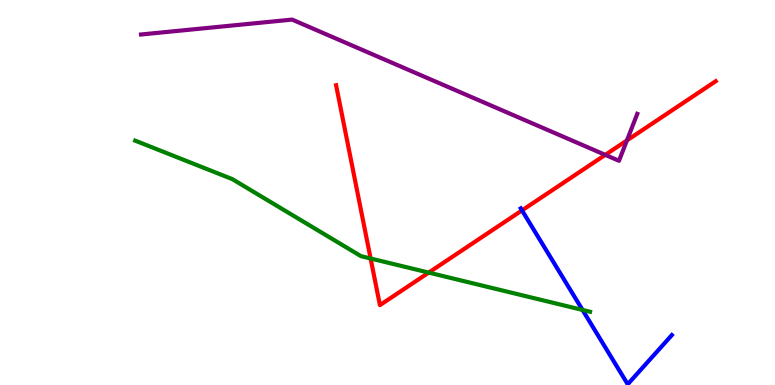[{'lines': ['blue', 'red'], 'intersections': [{'x': 6.74, 'y': 4.54}]}, {'lines': ['green', 'red'], 'intersections': [{'x': 4.78, 'y': 3.29}, {'x': 5.53, 'y': 2.92}]}, {'lines': ['purple', 'red'], 'intersections': [{'x': 7.81, 'y': 5.98}, {'x': 8.09, 'y': 6.35}]}, {'lines': ['blue', 'green'], 'intersections': [{'x': 7.52, 'y': 1.95}]}, {'lines': ['blue', 'purple'], 'intersections': []}, {'lines': ['green', 'purple'], 'intersections': []}]